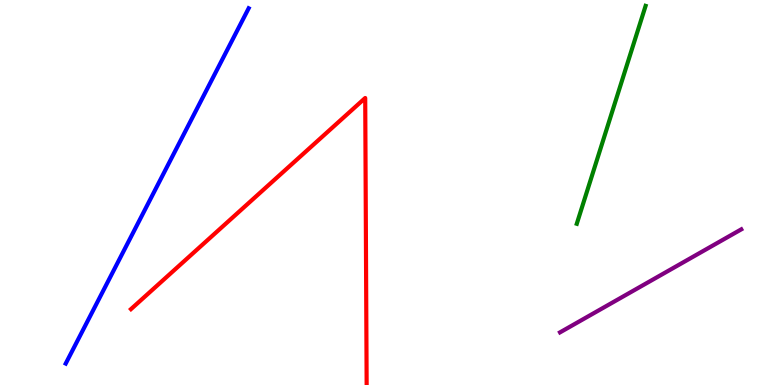[{'lines': ['blue', 'red'], 'intersections': []}, {'lines': ['green', 'red'], 'intersections': []}, {'lines': ['purple', 'red'], 'intersections': []}, {'lines': ['blue', 'green'], 'intersections': []}, {'lines': ['blue', 'purple'], 'intersections': []}, {'lines': ['green', 'purple'], 'intersections': []}]